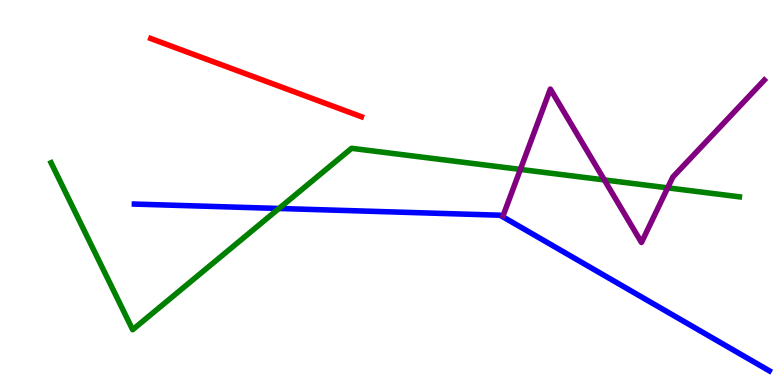[{'lines': ['blue', 'red'], 'intersections': []}, {'lines': ['green', 'red'], 'intersections': []}, {'lines': ['purple', 'red'], 'intersections': []}, {'lines': ['blue', 'green'], 'intersections': [{'x': 3.6, 'y': 4.59}]}, {'lines': ['blue', 'purple'], 'intersections': []}, {'lines': ['green', 'purple'], 'intersections': [{'x': 6.71, 'y': 5.6}, {'x': 7.8, 'y': 5.33}, {'x': 8.61, 'y': 5.12}]}]